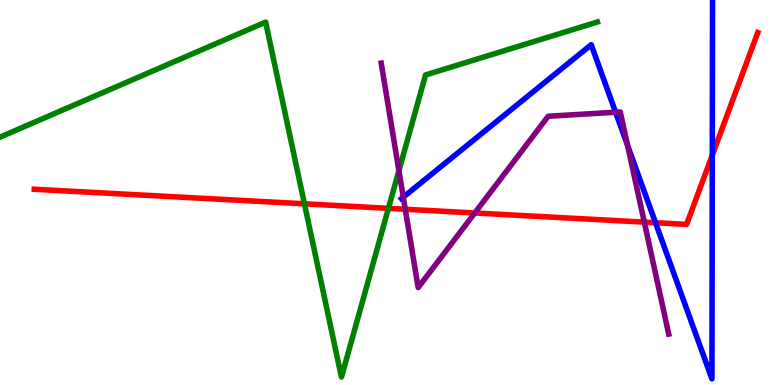[{'lines': ['blue', 'red'], 'intersections': [{'x': 8.46, 'y': 4.21}, {'x': 9.19, 'y': 5.97}]}, {'lines': ['green', 'red'], 'intersections': [{'x': 3.93, 'y': 4.71}, {'x': 5.01, 'y': 4.59}]}, {'lines': ['purple', 'red'], 'intersections': [{'x': 5.23, 'y': 4.57}, {'x': 6.13, 'y': 4.47}, {'x': 8.31, 'y': 4.23}]}, {'lines': ['blue', 'green'], 'intersections': []}, {'lines': ['blue', 'purple'], 'intersections': [{'x': 5.2, 'y': 4.88}, {'x': 7.94, 'y': 7.08}, {'x': 8.1, 'y': 6.23}]}, {'lines': ['green', 'purple'], 'intersections': [{'x': 5.15, 'y': 5.57}]}]